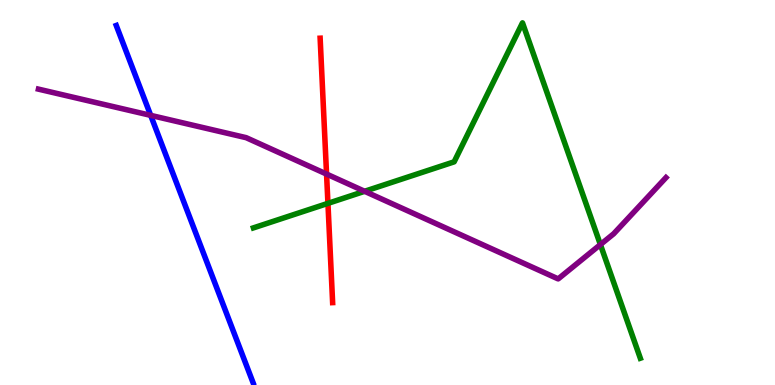[{'lines': ['blue', 'red'], 'intersections': []}, {'lines': ['green', 'red'], 'intersections': [{'x': 4.23, 'y': 4.72}]}, {'lines': ['purple', 'red'], 'intersections': [{'x': 4.21, 'y': 5.48}]}, {'lines': ['blue', 'green'], 'intersections': []}, {'lines': ['blue', 'purple'], 'intersections': [{'x': 1.94, 'y': 7.0}]}, {'lines': ['green', 'purple'], 'intersections': [{'x': 4.7, 'y': 5.03}, {'x': 7.75, 'y': 3.65}]}]